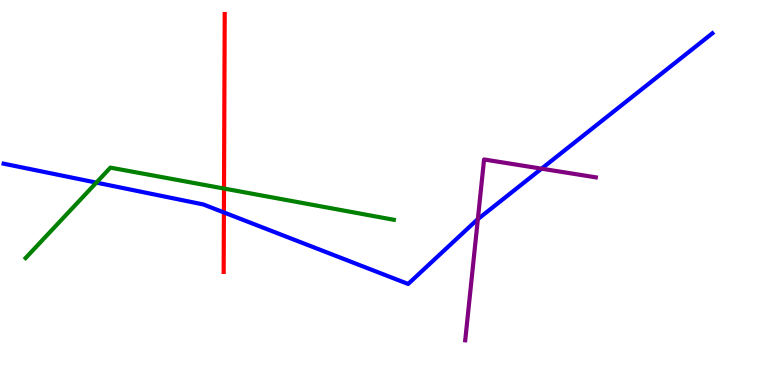[{'lines': ['blue', 'red'], 'intersections': [{'x': 2.89, 'y': 4.48}]}, {'lines': ['green', 'red'], 'intersections': [{'x': 2.89, 'y': 5.1}]}, {'lines': ['purple', 'red'], 'intersections': []}, {'lines': ['blue', 'green'], 'intersections': [{'x': 1.24, 'y': 5.26}]}, {'lines': ['blue', 'purple'], 'intersections': [{'x': 6.17, 'y': 4.31}, {'x': 6.99, 'y': 5.62}]}, {'lines': ['green', 'purple'], 'intersections': []}]